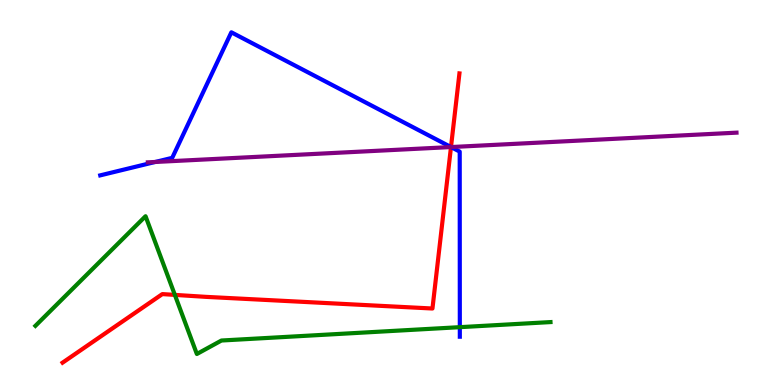[{'lines': ['blue', 'red'], 'intersections': [{'x': 5.82, 'y': 6.18}]}, {'lines': ['green', 'red'], 'intersections': [{'x': 2.26, 'y': 2.34}]}, {'lines': ['purple', 'red'], 'intersections': [{'x': 5.82, 'y': 6.18}]}, {'lines': ['blue', 'green'], 'intersections': [{'x': 5.93, 'y': 1.5}]}, {'lines': ['blue', 'purple'], 'intersections': [{'x': 2.0, 'y': 5.79}, {'x': 5.82, 'y': 6.18}]}, {'lines': ['green', 'purple'], 'intersections': []}]